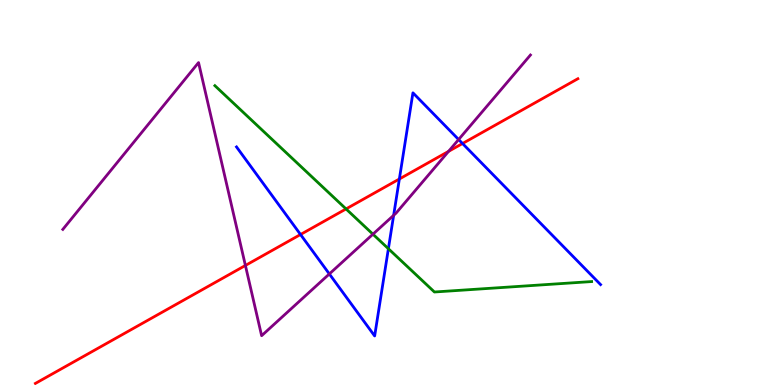[{'lines': ['blue', 'red'], 'intersections': [{'x': 3.88, 'y': 3.91}, {'x': 5.15, 'y': 5.35}, {'x': 5.97, 'y': 6.27}]}, {'lines': ['green', 'red'], 'intersections': [{'x': 4.47, 'y': 4.57}]}, {'lines': ['purple', 'red'], 'intersections': [{'x': 3.17, 'y': 3.1}, {'x': 5.79, 'y': 6.07}]}, {'lines': ['blue', 'green'], 'intersections': [{'x': 5.01, 'y': 3.54}]}, {'lines': ['blue', 'purple'], 'intersections': [{'x': 4.25, 'y': 2.88}, {'x': 5.08, 'y': 4.41}, {'x': 5.92, 'y': 6.38}]}, {'lines': ['green', 'purple'], 'intersections': [{'x': 4.81, 'y': 3.92}]}]